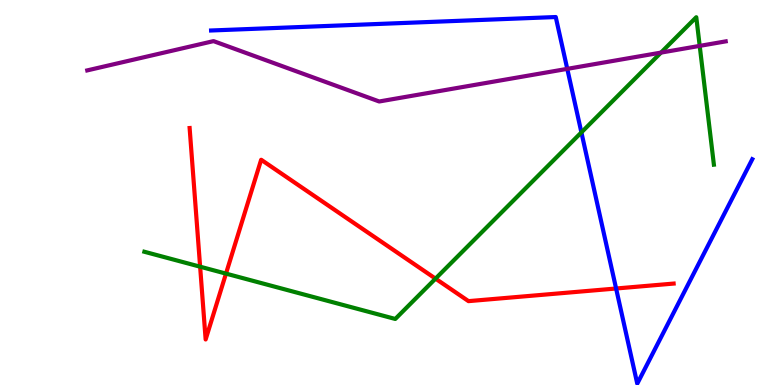[{'lines': ['blue', 'red'], 'intersections': [{'x': 7.95, 'y': 2.51}]}, {'lines': ['green', 'red'], 'intersections': [{'x': 2.58, 'y': 3.07}, {'x': 2.92, 'y': 2.89}, {'x': 5.62, 'y': 2.76}]}, {'lines': ['purple', 'red'], 'intersections': []}, {'lines': ['blue', 'green'], 'intersections': [{'x': 7.5, 'y': 6.56}]}, {'lines': ['blue', 'purple'], 'intersections': [{'x': 7.32, 'y': 8.21}]}, {'lines': ['green', 'purple'], 'intersections': [{'x': 8.53, 'y': 8.63}, {'x': 9.03, 'y': 8.81}]}]